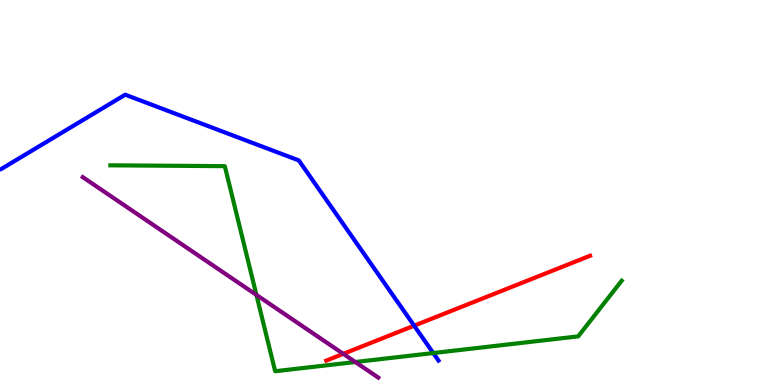[{'lines': ['blue', 'red'], 'intersections': [{'x': 5.34, 'y': 1.54}]}, {'lines': ['green', 'red'], 'intersections': []}, {'lines': ['purple', 'red'], 'intersections': [{'x': 4.43, 'y': 0.809}]}, {'lines': ['blue', 'green'], 'intersections': [{'x': 5.59, 'y': 0.83}]}, {'lines': ['blue', 'purple'], 'intersections': []}, {'lines': ['green', 'purple'], 'intersections': [{'x': 3.31, 'y': 2.34}, {'x': 4.58, 'y': 0.597}]}]